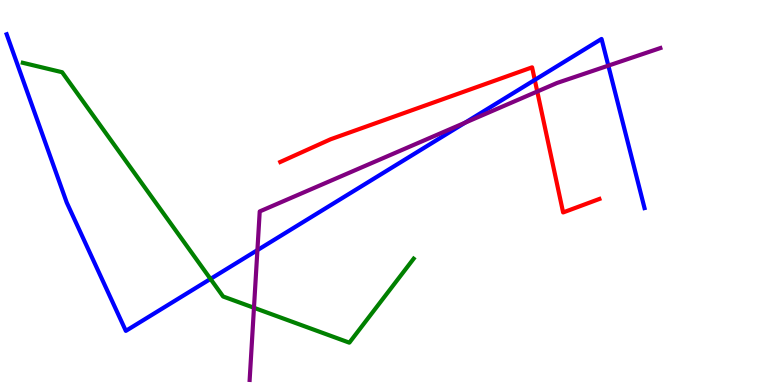[{'lines': ['blue', 'red'], 'intersections': [{'x': 6.9, 'y': 7.92}]}, {'lines': ['green', 'red'], 'intersections': []}, {'lines': ['purple', 'red'], 'intersections': [{'x': 6.93, 'y': 7.62}]}, {'lines': ['blue', 'green'], 'intersections': [{'x': 2.72, 'y': 2.76}]}, {'lines': ['blue', 'purple'], 'intersections': [{'x': 3.32, 'y': 3.5}, {'x': 6.0, 'y': 6.81}, {'x': 7.85, 'y': 8.3}]}, {'lines': ['green', 'purple'], 'intersections': [{'x': 3.28, 'y': 2.01}]}]